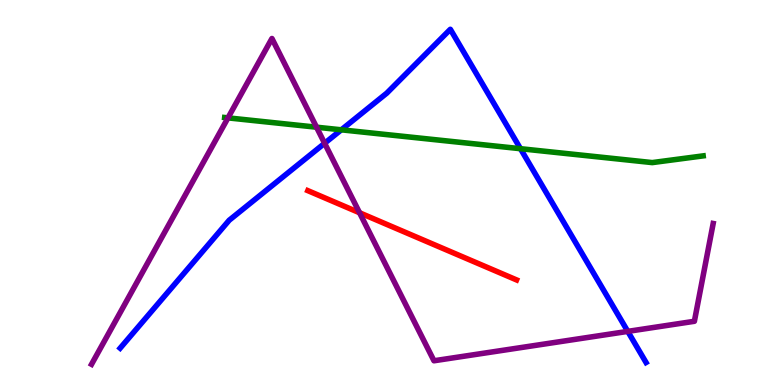[{'lines': ['blue', 'red'], 'intersections': []}, {'lines': ['green', 'red'], 'intersections': []}, {'lines': ['purple', 'red'], 'intersections': [{'x': 4.64, 'y': 4.47}]}, {'lines': ['blue', 'green'], 'intersections': [{'x': 4.4, 'y': 6.63}, {'x': 6.72, 'y': 6.14}]}, {'lines': ['blue', 'purple'], 'intersections': [{'x': 4.19, 'y': 6.28}, {'x': 8.1, 'y': 1.39}]}, {'lines': ['green', 'purple'], 'intersections': [{'x': 2.94, 'y': 6.94}, {'x': 4.08, 'y': 6.7}]}]